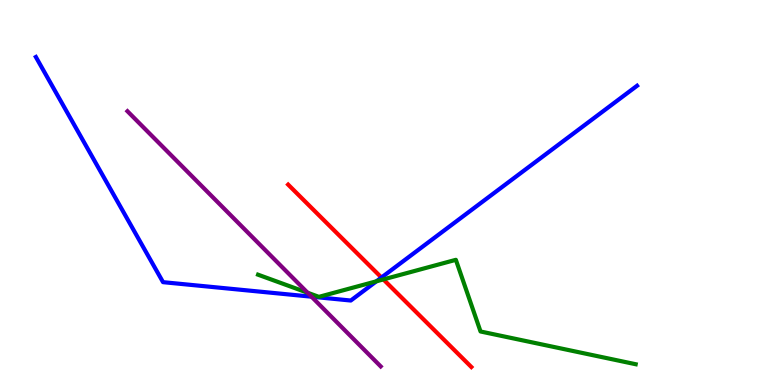[{'lines': ['blue', 'red'], 'intersections': [{'x': 4.92, 'y': 2.79}]}, {'lines': ['green', 'red'], 'intersections': [{'x': 4.95, 'y': 2.74}]}, {'lines': ['purple', 'red'], 'intersections': []}, {'lines': ['blue', 'green'], 'intersections': [{'x': 4.86, 'y': 2.69}]}, {'lines': ['blue', 'purple'], 'intersections': [{'x': 4.02, 'y': 2.29}]}, {'lines': ['green', 'purple'], 'intersections': [{'x': 3.97, 'y': 2.4}]}]